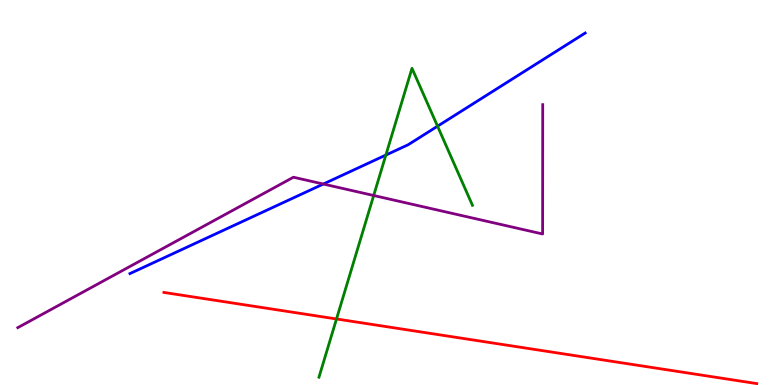[{'lines': ['blue', 'red'], 'intersections': []}, {'lines': ['green', 'red'], 'intersections': [{'x': 4.34, 'y': 1.72}]}, {'lines': ['purple', 'red'], 'intersections': []}, {'lines': ['blue', 'green'], 'intersections': [{'x': 4.98, 'y': 5.97}, {'x': 5.65, 'y': 6.72}]}, {'lines': ['blue', 'purple'], 'intersections': [{'x': 4.17, 'y': 5.22}]}, {'lines': ['green', 'purple'], 'intersections': [{'x': 4.82, 'y': 4.92}]}]